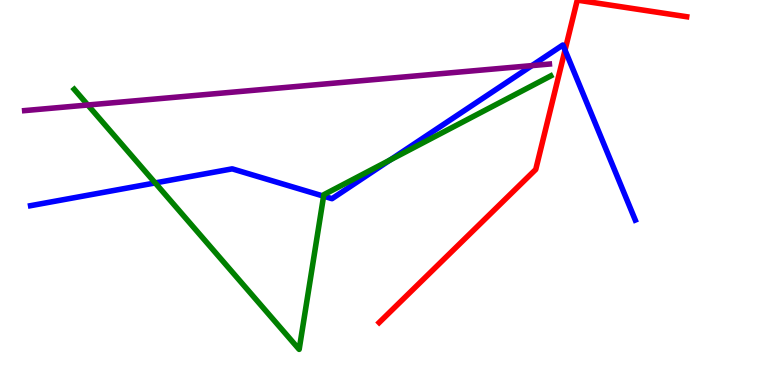[{'lines': ['blue', 'red'], 'intersections': [{'x': 7.29, 'y': 8.7}]}, {'lines': ['green', 'red'], 'intersections': []}, {'lines': ['purple', 'red'], 'intersections': []}, {'lines': ['blue', 'green'], 'intersections': [{'x': 2.0, 'y': 5.25}, {'x': 4.18, 'y': 4.9}, {'x': 5.03, 'y': 5.84}]}, {'lines': ['blue', 'purple'], 'intersections': [{'x': 6.86, 'y': 8.3}]}, {'lines': ['green', 'purple'], 'intersections': [{'x': 1.13, 'y': 7.27}]}]